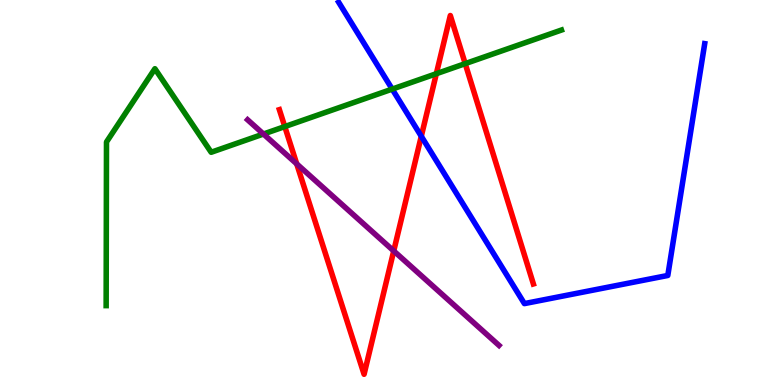[{'lines': ['blue', 'red'], 'intersections': [{'x': 5.44, 'y': 6.46}]}, {'lines': ['green', 'red'], 'intersections': [{'x': 3.67, 'y': 6.71}, {'x': 5.63, 'y': 8.09}, {'x': 6.0, 'y': 8.35}]}, {'lines': ['purple', 'red'], 'intersections': [{'x': 3.83, 'y': 5.74}, {'x': 5.08, 'y': 3.48}]}, {'lines': ['blue', 'green'], 'intersections': [{'x': 5.06, 'y': 7.69}]}, {'lines': ['blue', 'purple'], 'intersections': []}, {'lines': ['green', 'purple'], 'intersections': [{'x': 3.4, 'y': 6.52}]}]